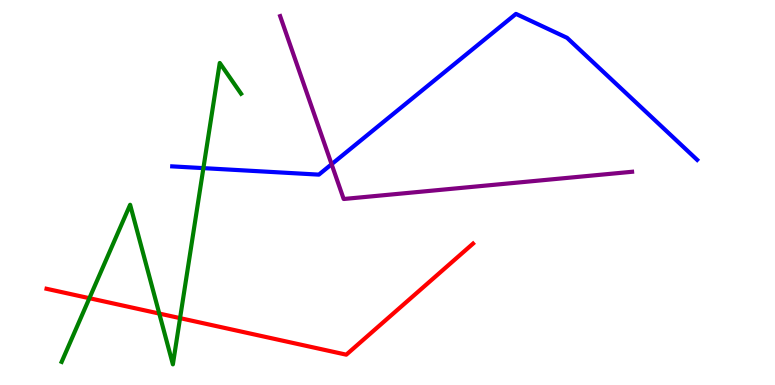[{'lines': ['blue', 'red'], 'intersections': []}, {'lines': ['green', 'red'], 'intersections': [{'x': 1.15, 'y': 2.25}, {'x': 2.06, 'y': 1.86}, {'x': 2.32, 'y': 1.74}]}, {'lines': ['purple', 'red'], 'intersections': []}, {'lines': ['blue', 'green'], 'intersections': [{'x': 2.62, 'y': 5.63}]}, {'lines': ['blue', 'purple'], 'intersections': [{'x': 4.28, 'y': 5.73}]}, {'lines': ['green', 'purple'], 'intersections': []}]